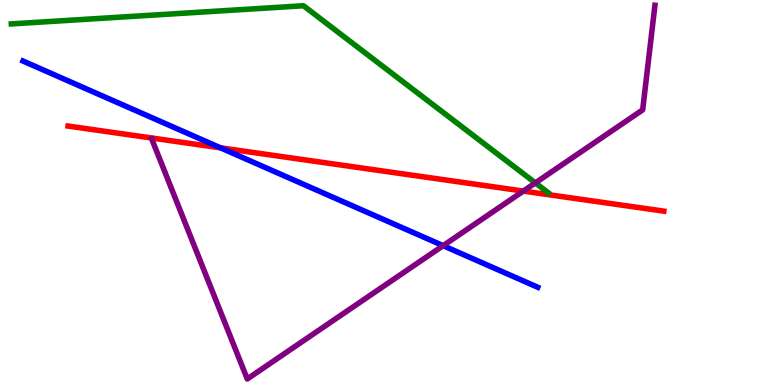[{'lines': ['blue', 'red'], 'intersections': [{'x': 2.85, 'y': 6.16}]}, {'lines': ['green', 'red'], 'intersections': []}, {'lines': ['purple', 'red'], 'intersections': [{'x': 6.75, 'y': 5.04}]}, {'lines': ['blue', 'green'], 'intersections': []}, {'lines': ['blue', 'purple'], 'intersections': [{'x': 5.72, 'y': 3.62}]}, {'lines': ['green', 'purple'], 'intersections': [{'x': 6.91, 'y': 5.25}]}]